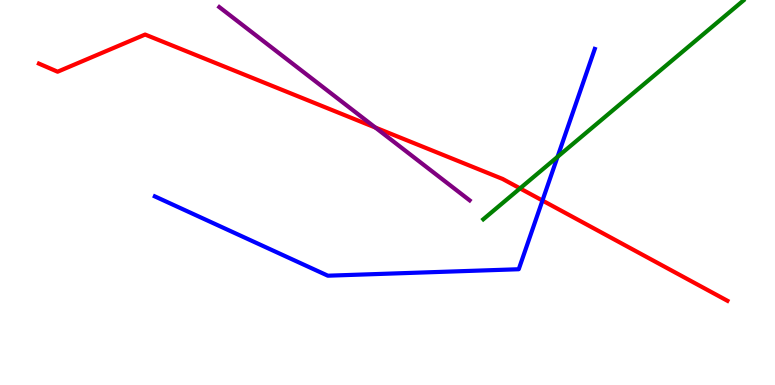[{'lines': ['blue', 'red'], 'intersections': [{'x': 7.0, 'y': 4.79}]}, {'lines': ['green', 'red'], 'intersections': [{'x': 6.71, 'y': 5.11}]}, {'lines': ['purple', 'red'], 'intersections': [{'x': 4.84, 'y': 6.69}]}, {'lines': ['blue', 'green'], 'intersections': [{'x': 7.19, 'y': 5.93}]}, {'lines': ['blue', 'purple'], 'intersections': []}, {'lines': ['green', 'purple'], 'intersections': []}]